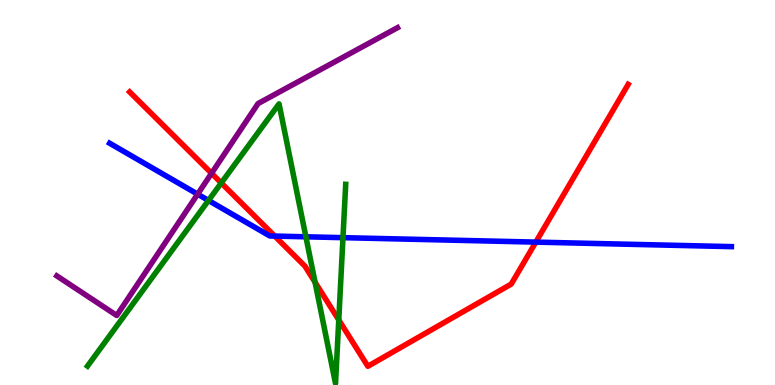[{'lines': ['blue', 'red'], 'intersections': [{'x': 3.54, 'y': 3.87}, {'x': 6.91, 'y': 3.71}]}, {'lines': ['green', 'red'], 'intersections': [{'x': 2.86, 'y': 5.25}, {'x': 4.07, 'y': 2.67}, {'x': 4.37, 'y': 1.69}]}, {'lines': ['purple', 'red'], 'intersections': [{'x': 2.73, 'y': 5.5}]}, {'lines': ['blue', 'green'], 'intersections': [{'x': 2.69, 'y': 4.79}, {'x': 3.95, 'y': 3.85}, {'x': 4.43, 'y': 3.83}]}, {'lines': ['blue', 'purple'], 'intersections': [{'x': 2.55, 'y': 4.96}]}, {'lines': ['green', 'purple'], 'intersections': []}]